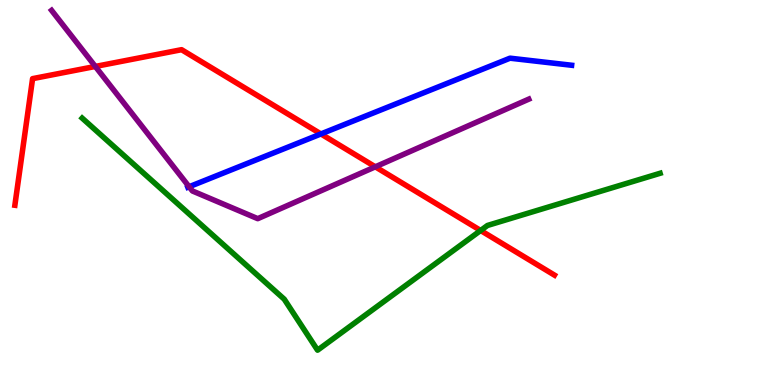[{'lines': ['blue', 'red'], 'intersections': [{'x': 4.14, 'y': 6.52}]}, {'lines': ['green', 'red'], 'intersections': [{'x': 6.2, 'y': 4.01}]}, {'lines': ['purple', 'red'], 'intersections': [{'x': 1.23, 'y': 8.27}, {'x': 4.84, 'y': 5.67}]}, {'lines': ['blue', 'green'], 'intersections': []}, {'lines': ['blue', 'purple'], 'intersections': [{'x': 2.44, 'y': 5.15}]}, {'lines': ['green', 'purple'], 'intersections': []}]